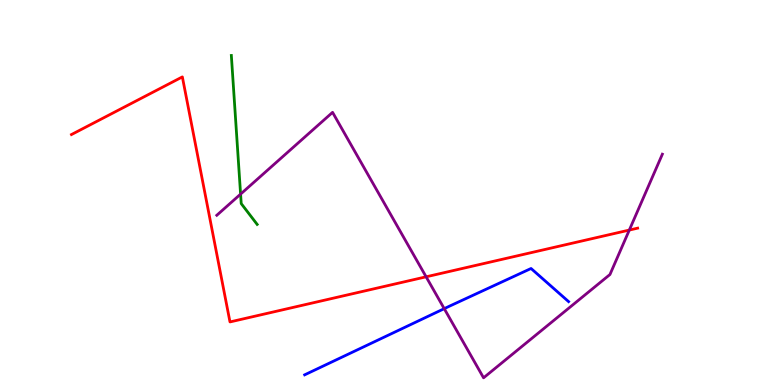[{'lines': ['blue', 'red'], 'intersections': []}, {'lines': ['green', 'red'], 'intersections': []}, {'lines': ['purple', 'red'], 'intersections': [{'x': 5.5, 'y': 2.81}, {'x': 8.12, 'y': 4.02}]}, {'lines': ['blue', 'green'], 'intersections': []}, {'lines': ['blue', 'purple'], 'intersections': [{'x': 5.73, 'y': 1.98}]}, {'lines': ['green', 'purple'], 'intersections': [{'x': 3.1, 'y': 4.96}]}]